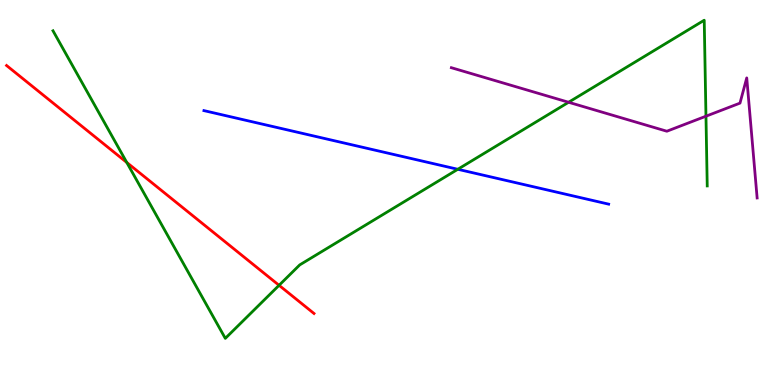[{'lines': ['blue', 'red'], 'intersections': []}, {'lines': ['green', 'red'], 'intersections': [{'x': 1.64, 'y': 5.78}, {'x': 3.6, 'y': 2.59}]}, {'lines': ['purple', 'red'], 'intersections': []}, {'lines': ['blue', 'green'], 'intersections': [{'x': 5.91, 'y': 5.6}]}, {'lines': ['blue', 'purple'], 'intersections': []}, {'lines': ['green', 'purple'], 'intersections': [{'x': 7.34, 'y': 7.34}, {'x': 9.11, 'y': 6.98}]}]